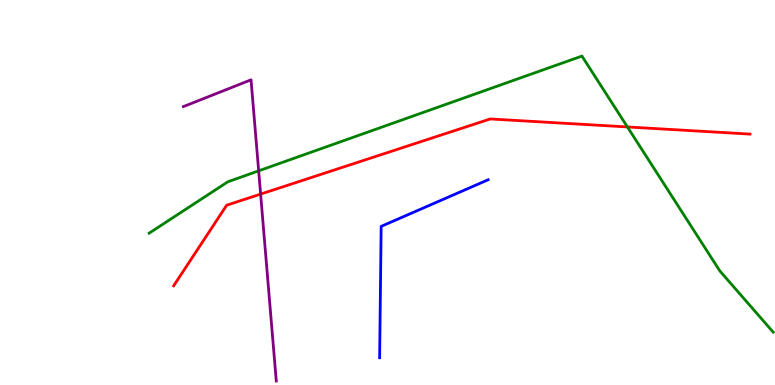[{'lines': ['blue', 'red'], 'intersections': []}, {'lines': ['green', 'red'], 'intersections': [{'x': 8.1, 'y': 6.7}]}, {'lines': ['purple', 'red'], 'intersections': [{'x': 3.36, 'y': 4.96}]}, {'lines': ['blue', 'green'], 'intersections': []}, {'lines': ['blue', 'purple'], 'intersections': []}, {'lines': ['green', 'purple'], 'intersections': [{'x': 3.34, 'y': 5.56}]}]